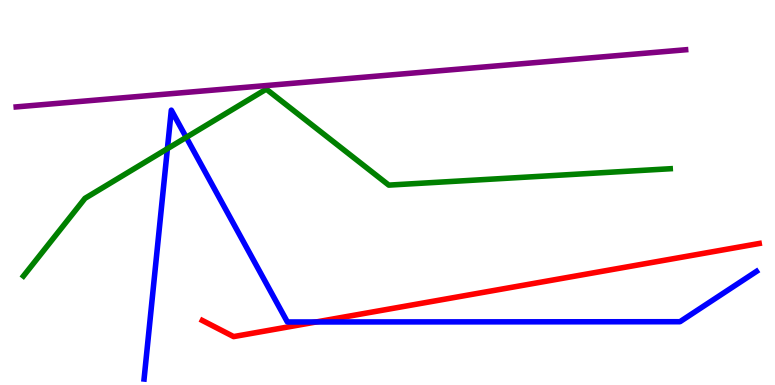[{'lines': ['blue', 'red'], 'intersections': [{'x': 4.08, 'y': 1.64}]}, {'lines': ['green', 'red'], 'intersections': []}, {'lines': ['purple', 'red'], 'intersections': []}, {'lines': ['blue', 'green'], 'intersections': [{'x': 2.16, 'y': 6.14}, {'x': 2.4, 'y': 6.43}]}, {'lines': ['blue', 'purple'], 'intersections': []}, {'lines': ['green', 'purple'], 'intersections': []}]